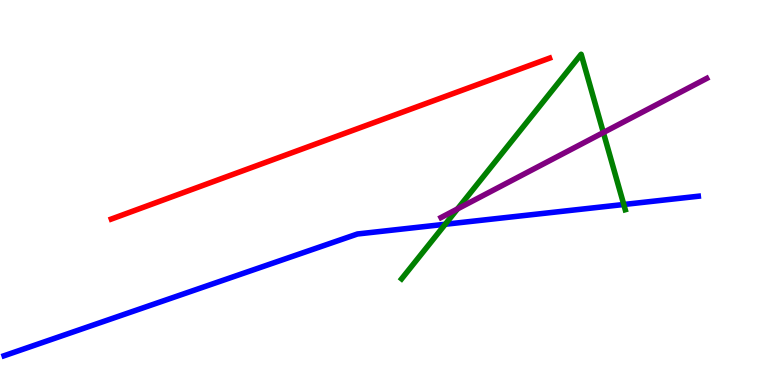[{'lines': ['blue', 'red'], 'intersections': []}, {'lines': ['green', 'red'], 'intersections': []}, {'lines': ['purple', 'red'], 'intersections': []}, {'lines': ['blue', 'green'], 'intersections': [{'x': 5.75, 'y': 4.17}, {'x': 8.05, 'y': 4.69}]}, {'lines': ['blue', 'purple'], 'intersections': []}, {'lines': ['green', 'purple'], 'intersections': [{'x': 5.9, 'y': 4.57}, {'x': 7.79, 'y': 6.56}]}]